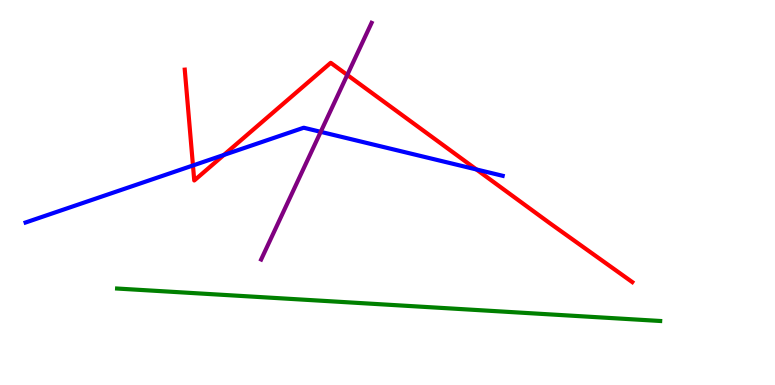[{'lines': ['blue', 'red'], 'intersections': [{'x': 2.49, 'y': 5.7}, {'x': 2.89, 'y': 5.98}, {'x': 6.15, 'y': 5.6}]}, {'lines': ['green', 'red'], 'intersections': []}, {'lines': ['purple', 'red'], 'intersections': [{'x': 4.48, 'y': 8.05}]}, {'lines': ['blue', 'green'], 'intersections': []}, {'lines': ['blue', 'purple'], 'intersections': [{'x': 4.14, 'y': 6.58}]}, {'lines': ['green', 'purple'], 'intersections': []}]